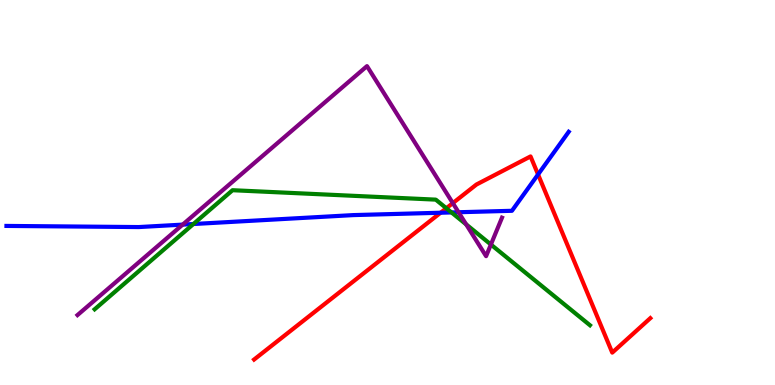[{'lines': ['blue', 'red'], 'intersections': [{'x': 5.69, 'y': 4.47}, {'x': 6.94, 'y': 5.47}]}, {'lines': ['green', 'red'], 'intersections': [{'x': 5.76, 'y': 4.59}]}, {'lines': ['purple', 'red'], 'intersections': [{'x': 5.84, 'y': 4.72}]}, {'lines': ['blue', 'green'], 'intersections': [{'x': 2.5, 'y': 4.18}, {'x': 5.83, 'y': 4.48}]}, {'lines': ['blue', 'purple'], 'intersections': [{'x': 2.36, 'y': 4.17}, {'x': 5.92, 'y': 4.49}]}, {'lines': ['green', 'purple'], 'intersections': [{'x': 6.01, 'y': 4.17}, {'x': 6.33, 'y': 3.65}]}]